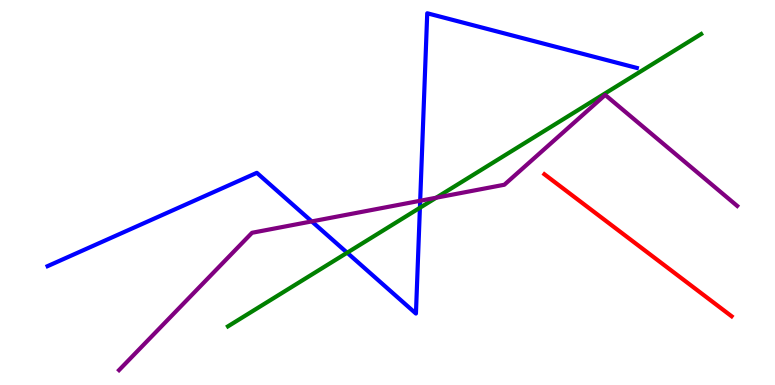[{'lines': ['blue', 'red'], 'intersections': []}, {'lines': ['green', 'red'], 'intersections': []}, {'lines': ['purple', 'red'], 'intersections': []}, {'lines': ['blue', 'green'], 'intersections': [{'x': 4.48, 'y': 3.44}, {'x': 5.42, 'y': 4.6}]}, {'lines': ['blue', 'purple'], 'intersections': [{'x': 4.02, 'y': 4.25}, {'x': 5.42, 'y': 4.79}]}, {'lines': ['green', 'purple'], 'intersections': [{'x': 5.63, 'y': 4.86}]}]